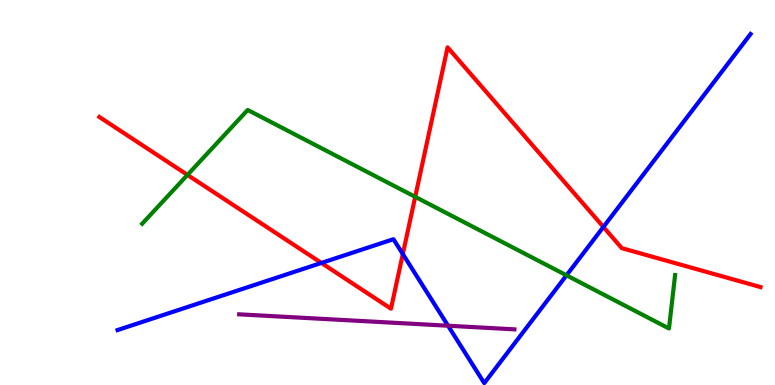[{'lines': ['blue', 'red'], 'intersections': [{'x': 4.15, 'y': 3.17}, {'x': 5.2, 'y': 3.4}, {'x': 7.79, 'y': 4.11}]}, {'lines': ['green', 'red'], 'intersections': [{'x': 2.42, 'y': 5.46}, {'x': 5.36, 'y': 4.89}]}, {'lines': ['purple', 'red'], 'intersections': []}, {'lines': ['blue', 'green'], 'intersections': [{'x': 7.31, 'y': 2.85}]}, {'lines': ['blue', 'purple'], 'intersections': [{'x': 5.78, 'y': 1.54}]}, {'lines': ['green', 'purple'], 'intersections': []}]